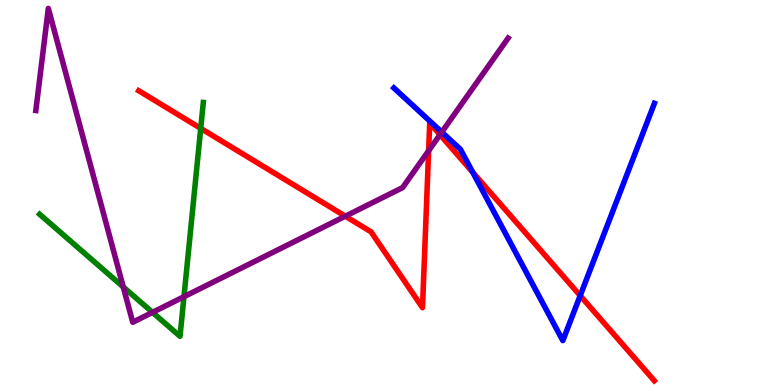[{'lines': ['blue', 'red'], 'intersections': [{'x': 6.1, 'y': 5.52}, {'x': 7.49, 'y': 2.32}]}, {'lines': ['green', 'red'], 'intersections': [{'x': 2.59, 'y': 6.67}]}, {'lines': ['purple', 'red'], 'intersections': [{'x': 4.46, 'y': 4.38}, {'x': 5.53, 'y': 6.08}, {'x': 5.68, 'y': 6.5}]}, {'lines': ['blue', 'green'], 'intersections': []}, {'lines': ['blue', 'purple'], 'intersections': [{'x': 5.7, 'y': 6.57}]}, {'lines': ['green', 'purple'], 'intersections': [{'x': 1.59, 'y': 2.55}, {'x': 1.97, 'y': 1.89}, {'x': 2.37, 'y': 2.29}]}]